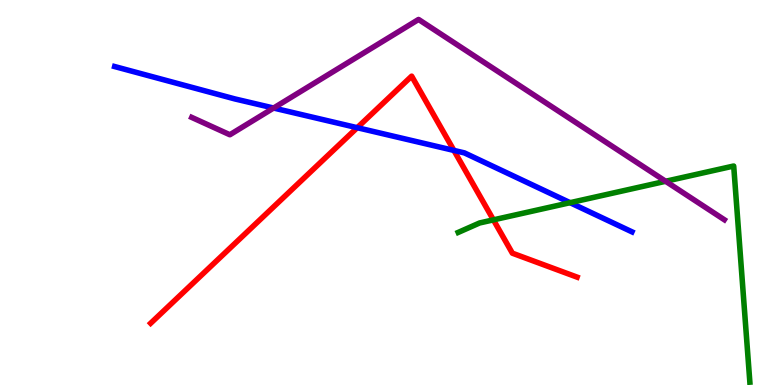[{'lines': ['blue', 'red'], 'intersections': [{'x': 4.61, 'y': 6.68}, {'x': 5.86, 'y': 6.09}]}, {'lines': ['green', 'red'], 'intersections': [{'x': 6.37, 'y': 4.29}]}, {'lines': ['purple', 'red'], 'intersections': []}, {'lines': ['blue', 'green'], 'intersections': [{'x': 7.36, 'y': 4.74}]}, {'lines': ['blue', 'purple'], 'intersections': [{'x': 3.53, 'y': 7.19}]}, {'lines': ['green', 'purple'], 'intersections': [{'x': 8.59, 'y': 5.29}]}]